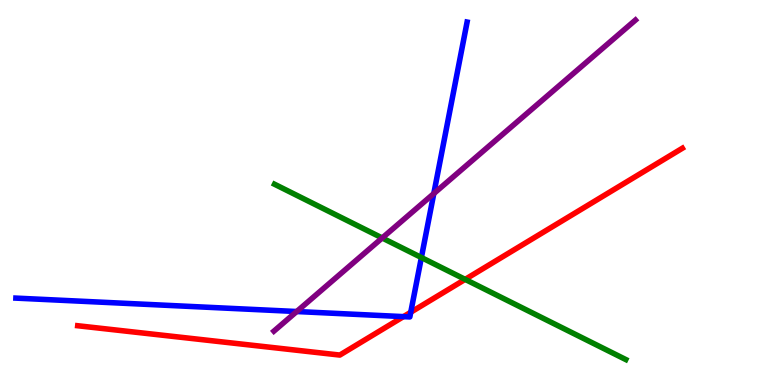[{'lines': ['blue', 'red'], 'intersections': [{'x': 5.21, 'y': 1.78}, {'x': 5.3, 'y': 1.89}]}, {'lines': ['green', 'red'], 'intersections': [{'x': 6.0, 'y': 2.74}]}, {'lines': ['purple', 'red'], 'intersections': []}, {'lines': ['blue', 'green'], 'intersections': [{'x': 5.44, 'y': 3.31}]}, {'lines': ['blue', 'purple'], 'intersections': [{'x': 3.83, 'y': 1.91}, {'x': 5.6, 'y': 4.97}]}, {'lines': ['green', 'purple'], 'intersections': [{'x': 4.93, 'y': 3.82}]}]